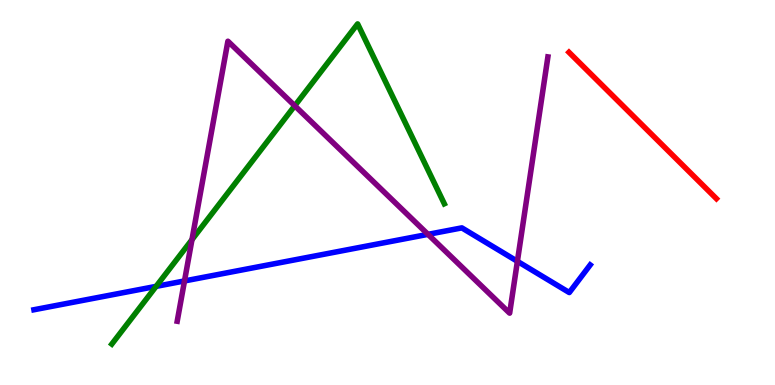[{'lines': ['blue', 'red'], 'intersections': []}, {'lines': ['green', 'red'], 'intersections': []}, {'lines': ['purple', 'red'], 'intersections': []}, {'lines': ['blue', 'green'], 'intersections': [{'x': 2.01, 'y': 2.56}]}, {'lines': ['blue', 'purple'], 'intersections': [{'x': 2.38, 'y': 2.7}, {'x': 5.52, 'y': 3.91}, {'x': 6.68, 'y': 3.21}]}, {'lines': ['green', 'purple'], 'intersections': [{'x': 2.48, 'y': 3.78}, {'x': 3.8, 'y': 7.25}]}]